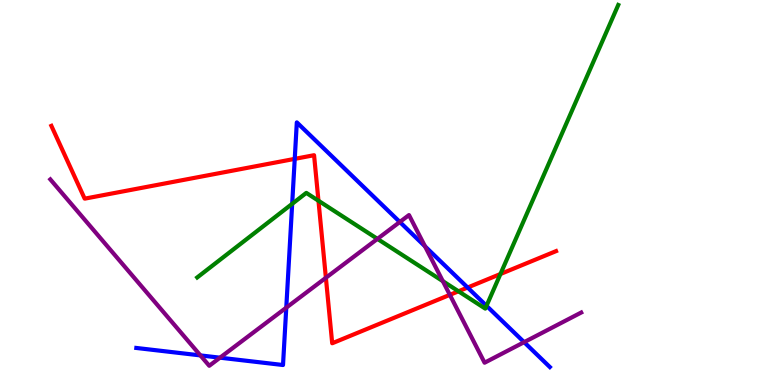[{'lines': ['blue', 'red'], 'intersections': [{'x': 3.8, 'y': 5.87}, {'x': 6.03, 'y': 2.53}]}, {'lines': ['green', 'red'], 'intersections': [{'x': 4.11, 'y': 4.79}, {'x': 5.92, 'y': 2.43}, {'x': 6.46, 'y': 2.88}]}, {'lines': ['purple', 'red'], 'intersections': [{'x': 4.2, 'y': 2.79}, {'x': 5.8, 'y': 2.34}]}, {'lines': ['blue', 'green'], 'intersections': [{'x': 3.77, 'y': 4.71}, {'x': 6.28, 'y': 2.06}]}, {'lines': ['blue', 'purple'], 'intersections': [{'x': 2.59, 'y': 0.769}, {'x': 2.84, 'y': 0.709}, {'x': 3.69, 'y': 2.01}, {'x': 5.16, 'y': 4.23}, {'x': 5.48, 'y': 3.6}, {'x': 6.76, 'y': 1.11}]}, {'lines': ['green', 'purple'], 'intersections': [{'x': 4.87, 'y': 3.8}, {'x': 5.71, 'y': 2.7}]}]